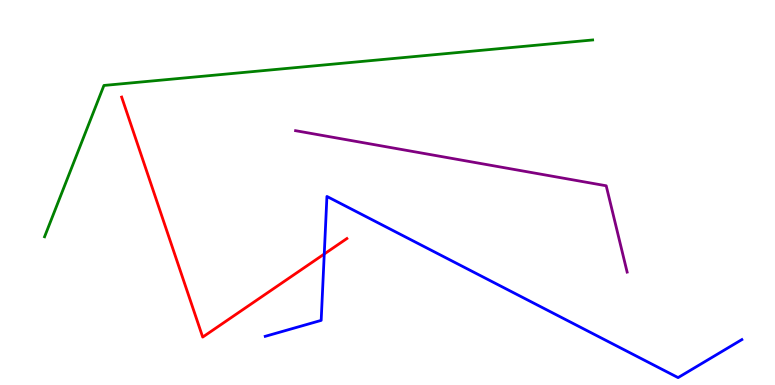[{'lines': ['blue', 'red'], 'intersections': [{'x': 4.18, 'y': 3.4}]}, {'lines': ['green', 'red'], 'intersections': []}, {'lines': ['purple', 'red'], 'intersections': []}, {'lines': ['blue', 'green'], 'intersections': []}, {'lines': ['blue', 'purple'], 'intersections': []}, {'lines': ['green', 'purple'], 'intersections': []}]